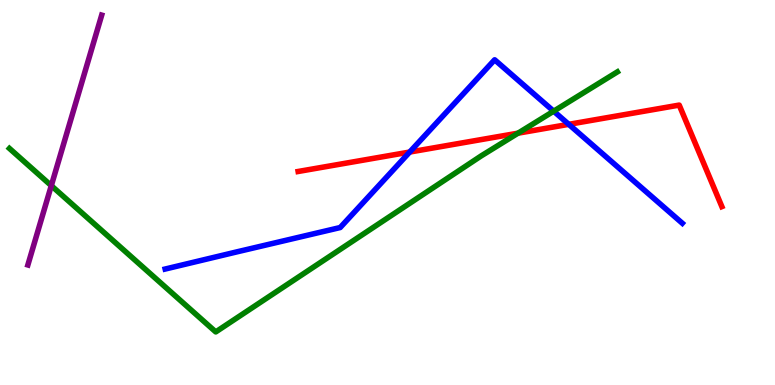[{'lines': ['blue', 'red'], 'intersections': [{'x': 5.29, 'y': 6.05}, {'x': 7.34, 'y': 6.77}]}, {'lines': ['green', 'red'], 'intersections': [{'x': 6.68, 'y': 6.54}]}, {'lines': ['purple', 'red'], 'intersections': []}, {'lines': ['blue', 'green'], 'intersections': [{'x': 7.14, 'y': 7.11}]}, {'lines': ['blue', 'purple'], 'intersections': []}, {'lines': ['green', 'purple'], 'intersections': [{'x': 0.662, 'y': 5.18}]}]